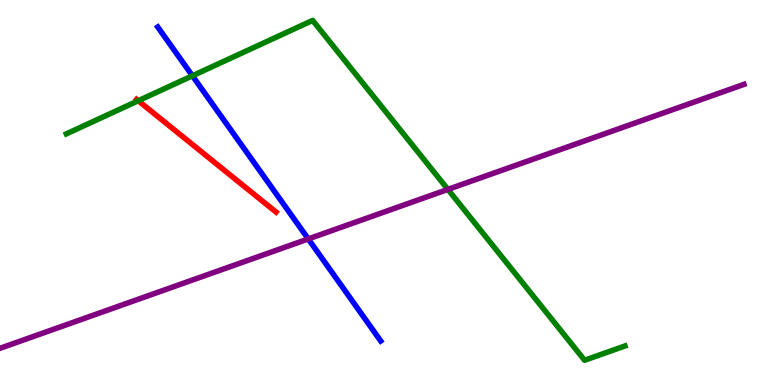[{'lines': ['blue', 'red'], 'intersections': []}, {'lines': ['green', 'red'], 'intersections': [{'x': 1.78, 'y': 7.38}]}, {'lines': ['purple', 'red'], 'intersections': []}, {'lines': ['blue', 'green'], 'intersections': [{'x': 2.48, 'y': 8.03}]}, {'lines': ['blue', 'purple'], 'intersections': [{'x': 3.98, 'y': 3.79}]}, {'lines': ['green', 'purple'], 'intersections': [{'x': 5.78, 'y': 5.08}]}]